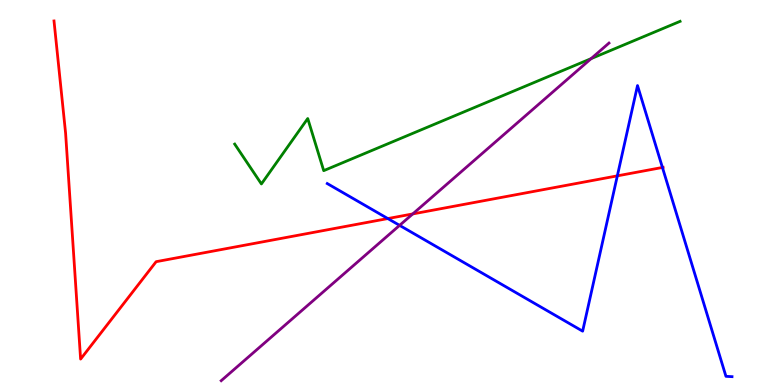[{'lines': ['blue', 'red'], 'intersections': [{'x': 5.0, 'y': 4.32}, {'x': 7.97, 'y': 5.43}, {'x': 8.55, 'y': 5.65}]}, {'lines': ['green', 'red'], 'intersections': []}, {'lines': ['purple', 'red'], 'intersections': [{'x': 5.33, 'y': 4.44}]}, {'lines': ['blue', 'green'], 'intersections': []}, {'lines': ['blue', 'purple'], 'intersections': [{'x': 5.16, 'y': 4.15}]}, {'lines': ['green', 'purple'], 'intersections': [{'x': 7.63, 'y': 8.48}]}]